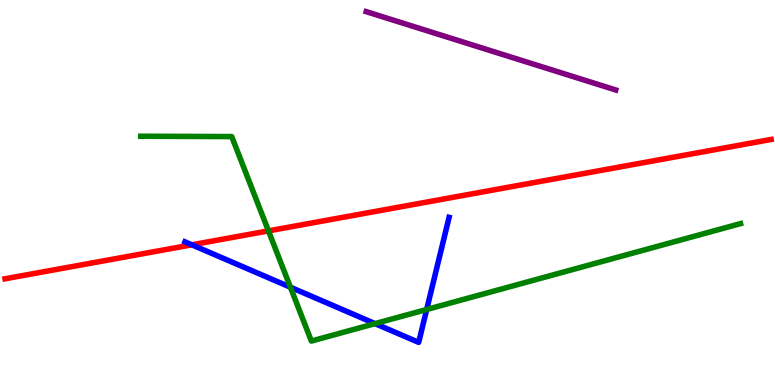[{'lines': ['blue', 'red'], 'intersections': [{'x': 2.48, 'y': 3.64}]}, {'lines': ['green', 'red'], 'intersections': [{'x': 3.46, 'y': 4.0}]}, {'lines': ['purple', 'red'], 'intersections': []}, {'lines': ['blue', 'green'], 'intersections': [{'x': 3.75, 'y': 2.54}, {'x': 4.84, 'y': 1.59}, {'x': 5.51, 'y': 1.96}]}, {'lines': ['blue', 'purple'], 'intersections': []}, {'lines': ['green', 'purple'], 'intersections': []}]